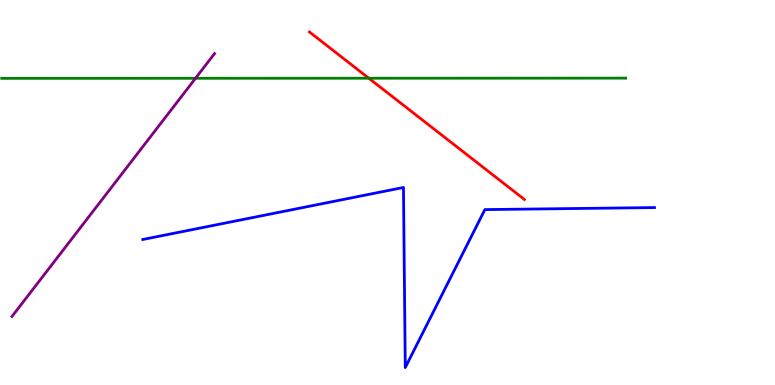[{'lines': ['blue', 'red'], 'intersections': []}, {'lines': ['green', 'red'], 'intersections': [{'x': 4.76, 'y': 7.97}]}, {'lines': ['purple', 'red'], 'intersections': []}, {'lines': ['blue', 'green'], 'intersections': []}, {'lines': ['blue', 'purple'], 'intersections': []}, {'lines': ['green', 'purple'], 'intersections': [{'x': 2.52, 'y': 7.97}]}]